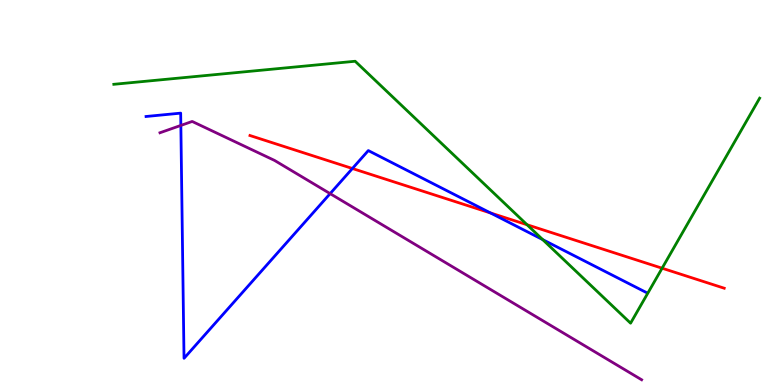[{'lines': ['blue', 'red'], 'intersections': [{'x': 4.55, 'y': 5.62}, {'x': 6.33, 'y': 4.47}]}, {'lines': ['green', 'red'], 'intersections': [{'x': 6.8, 'y': 4.16}, {'x': 8.54, 'y': 3.03}]}, {'lines': ['purple', 'red'], 'intersections': []}, {'lines': ['blue', 'green'], 'intersections': [{'x': 7.0, 'y': 3.78}]}, {'lines': ['blue', 'purple'], 'intersections': [{'x': 2.33, 'y': 6.74}, {'x': 4.26, 'y': 4.97}]}, {'lines': ['green', 'purple'], 'intersections': []}]